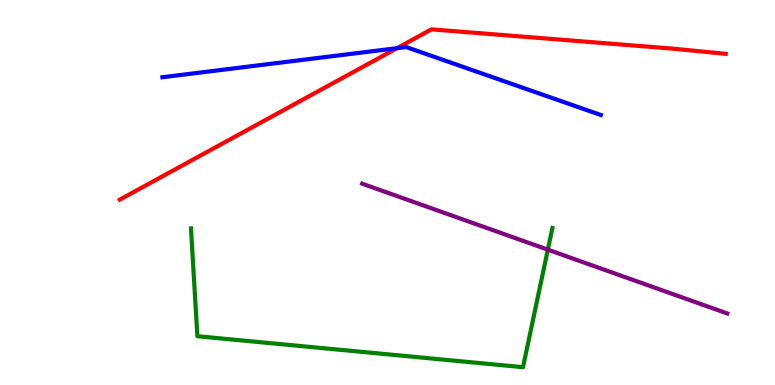[{'lines': ['blue', 'red'], 'intersections': [{'x': 5.12, 'y': 8.75}]}, {'lines': ['green', 'red'], 'intersections': []}, {'lines': ['purple', 'red'], 'intersections': []}, {'lines': ['blue', 'green'], 'intersections': []}, {'lines': ['blue', 'purple'], 'intersections': []}, {'lines': ['green', 'purple'], 'intersections': [{'x': 7.07, 'y': 3.51}]}]